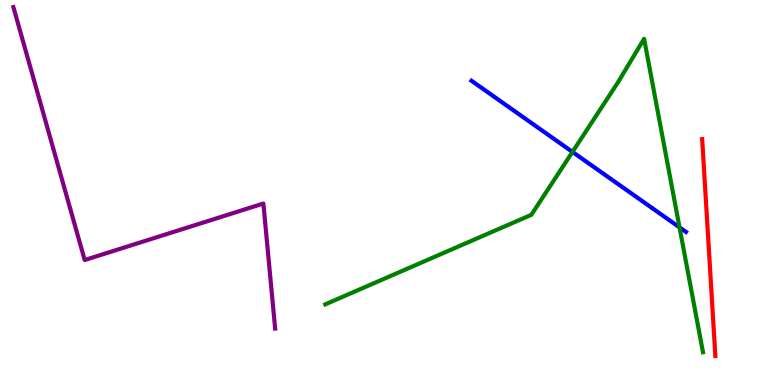[{'lines': ['blue', 'red'], 'intersections': []}, {'lines': ['green', 'red'], 'intersections': []}, {'lines': ['purple', 'red'], 'intersections': []}, {'lines': ['blue', 'green'], 'intersections': [{'x': 7.39, 'y': 6.05}, {'x': 8.77, 'y': 4.09}]}, {'lines': ['blue', 'purple'], 'intersections': []}, {'lines': ['green', 'purple'], 'intersections': []}]